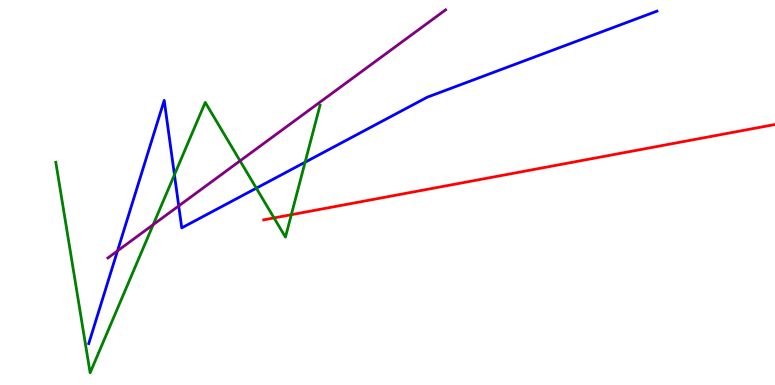[{'lines': ['blue', 'red'], 'intersections': []}, {'lines': ['green', 'red'], 'intersections': [{'x': 3.54, 'y': 4.34}, {'x': 3.76, 'y': 4.42}]}, {'lines': ['purple', 'red'], 'intersections': []}, {'lines': ['blue', 'green'], 'intersections': [{'x': 2.25, 'y': 5.46}, {'x': 3.31, 'y': 5.11}, {'x': 3.94, 'y': 5.79}]}, {'lines': ['blue', 'purple'], 'intersections': [{'x': 1.52, 'y': 3.48}, {'x': 2.31, 'y': 4.65}]}, {'lines': ['green', 'purple'], 'intersections': [{'x': 1.98, 'y': 4.16}, {'x': 3.1, 'y': 5.82}]}]